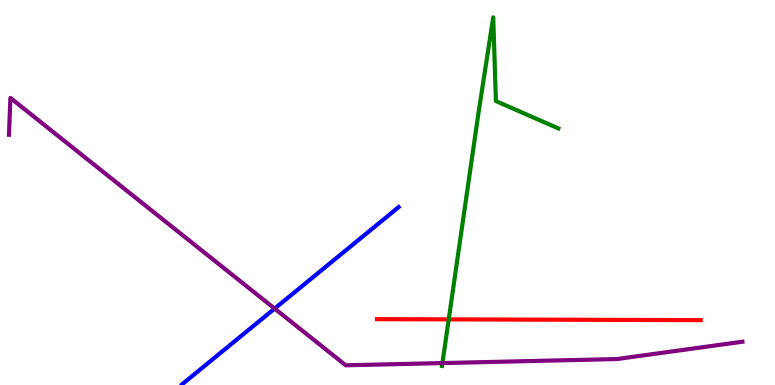[{'lines': ['blue', 'red'], 'intersections': []}, {'lines': ['green', 'red'], 'intersections': [{'x': 5.79, 'y': 1.7}]}, {'lines': ['purple', 'red'], 'intersections': []}, {'lines': ['blue', 'green'], 'intersections': []}, {'lines': ['blue', 'purple'], 'intersections': [{'x': 3.54, 'y': 1.98}]}, {'lines': ['green', 'purple'], 'intersections': [{'x': 5.71, 'y': 0.569}]}]